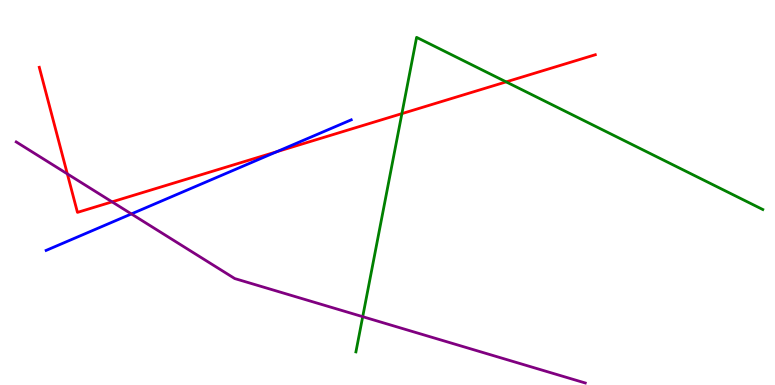[{'lines': ['blue', 'red'], 'intersections': [{'x': 3.57, 'y': 6.06}]}, {'lines': ['green', 'red'], 'intersections': [{'x': 5.19, 'y': 7.05}, {'x': 6.53, 'y': 7.87}]}, {'lines': ['purple', 'red'], 'intersections': [{'x': 0.869, 'y': 5.48}, {'x': 1.45, 'y': 4.76}]}, {'lines': ['blue', 'green'], 'intersections': []}, {'lines': ['blue', 'purple'], 'intersections': [{'x': 1.7, 'y': 4.44}]}, {'lines': ['green', 'purple'], 'intersections': [{'x': 4.68, 'y': 1.77}]}]